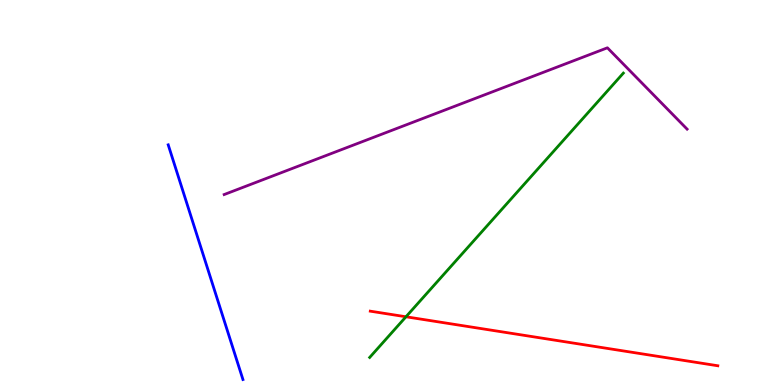[{'lines': ['blue', 'red'], 'intersections': []}, {'lines': ['green', 'red'], 'intersections': [{'x': 5.24, 'y': 1.77}]}, {'lines': ['purple', 'red'], 'intersections': []}, {'lines': ['blue', 'green'], 'intersections': []}, {'lines': ['blue', 'purple'], 'intersections': []}, {'lines': ['green', 'purple'], 'intersections': []}]